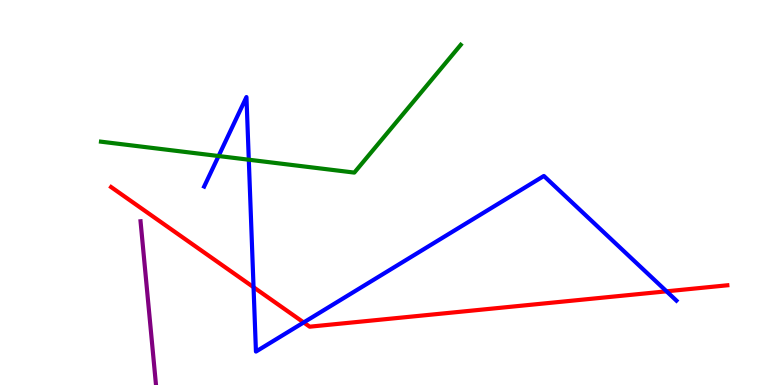[{'lines': ['blue', 'red'], 'intersections': [{'x': 3.27, 'y': 2.54}, {'x': 3.92, 'y': 1.62}, {'x': 8.6, 'y': 2.43}]}, {'lines': ['green', 'red'], 'intersections': []}, {'lines': ['purple', 'red'], 'intersections': []}, {'lines': ['blue', 'green'], 'intersections': [{'x': 2.82, 'y': 5.95}, {'x': 3.21, 'y': 5.85}]}, {'lines': ['blue', 'purple'], 'intersections': []}, {'lines': ['green', 'purple'], 'intersections': []}]